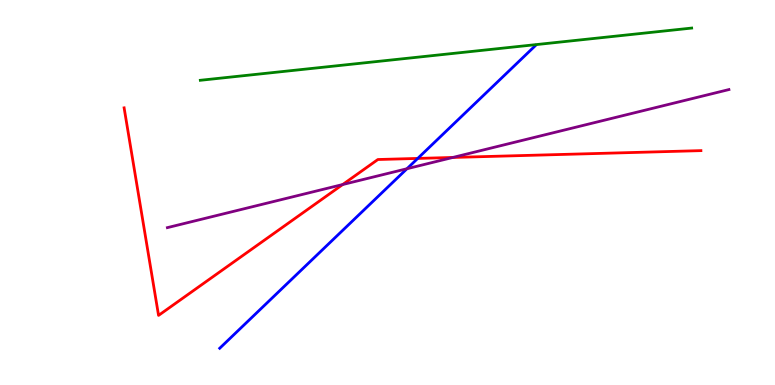[{'lines': ['blue', 'red'], 'intersections': [{'x': 5.39, 'y': 5.89}]}, {'lines': ['green', 'red'], 'intersections': []}, {'lines': ['purple', 'red'], 'intersections': [{'x': 4.42, 'y': 5.21}, {'x': 5.84, 'y': 5.91}]}, {'lines': ['blue', 'green'], 'intersections': []}, {'lines': ['blue', 'purple'], 'intersections': [{'x': 5.25, 'y': 5.62}]}, {'lines': ['green', 'purple'], 'intersections': []}]